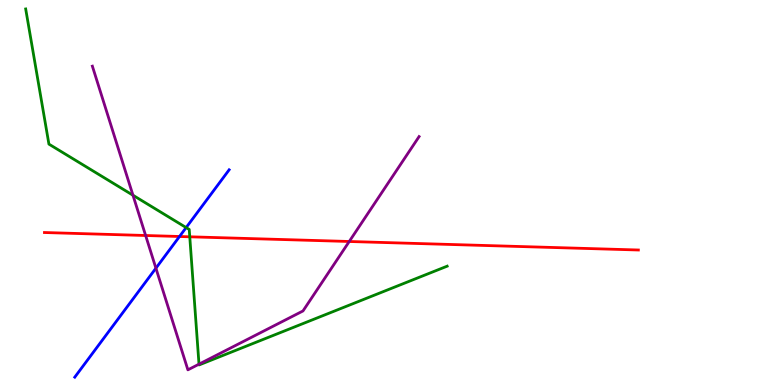[{'lines': ['blue', 'red'], 'intersections': [{'x': 2.32, 'y': 3.86}]}, {'lines': ['green', 'red'], 'intersections': [{'x': 2.45, 'y': 3.85}]}, {'lines': ['purple', 'red'], 'intersections': [{'x': 1.88, 'y': 3.88}, {'x': 4.51, 'y': 3.73}]}, {'lines': ['blue', 'green'], 'intersections': [{'x': 2.4, 'y': 4.09}]}, {'lines': ['blue', 'purple'], 'intersections': [{'x': 2.01, 'y': 3.03}]}, {'lines': ['green', 'purple'], 'intersections': [{'x': 1.72, 'y': 4.93}, {'x': 2.57, 'y': 0.541}]}]